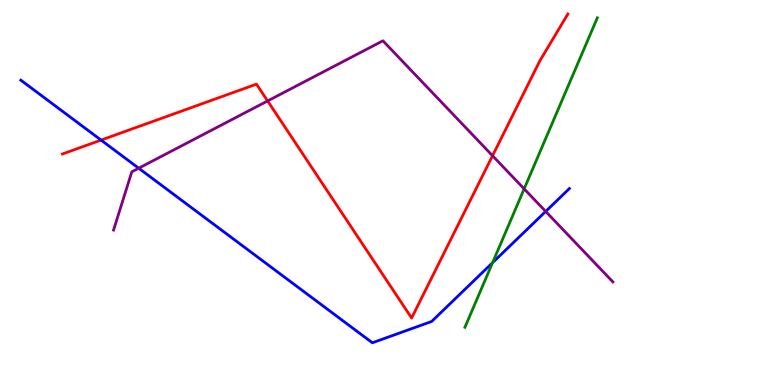[{'lines': ['blue', 'red'], 'intersections': [{'x': 1.3, 'y': 6.36}]}, {'lines': ['green', 'red'], 'intersections': []}, {'lines': ['purple', 'red'], 'intersections': [{'x': 3.45, 'y': 7.38}, {'x': 6.36, 'y': 5.96}]}, {'lines': ['blue', 'green'], 'intersections': [{'x': 6.36, 'y': 3.18}]}, {'lines': ['blue', 'purple'], 'intersections': [{'x': 1.79, 'y': 5.63}, {'x': 7.04, 'y': 4.51}]}, {'lines': ['green', 'purple'], 'intersections': [{'x': 6.76, 'y': 5.09}]}]